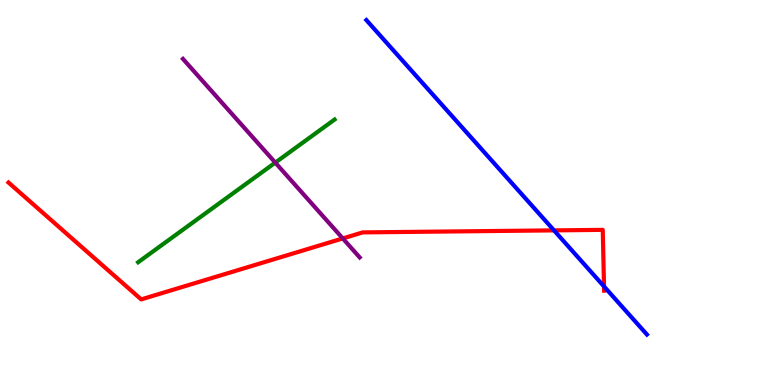[{'lines': ['blue', 'red'], 'intersections': [{'x': 7.15, 'y': 4.02}, {'x': 7.79, 'y': 2.56}]}, {'lines': ['green', 'red'], 'intersections': []}, {'lines': ['purple', 'red'], 'intersections': [{'x': 4.42, 'y': 3.81}]}, {'lines': ['blue', 'green'], 'intersections': []}, {'lines': ['blue', 'purple'], 'intersections': []}, {'lines': ['green', 'purple'], 'intersections': [{'x': 3.55, 'y': 5.78}]}]